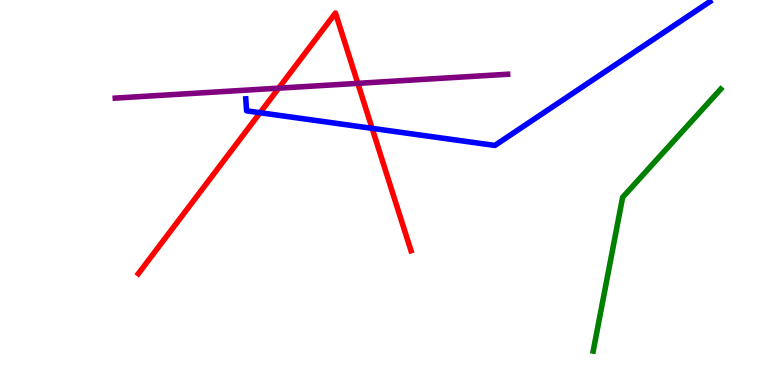[{'lines': ['blue', 'red'], 'intersections': [{'x': 3.36, 'y': 7.07}, {'x': 4.8, 'y': 6.67}]}, {'lines': ['green', 'red'], 'intersections': []}, {'lines': ['purple', 'red'], 'intersections': [{'x': 3.6, 'y': 7.71}, {'x': 4.62, 'y': 7.84}]}, {'lines': ['blue', 'green'], 'intersections': []}, {'lines': ['blue', 'purple'], 'intersections': []}, {'lines': ['green', 'purple'], 'intersections': []}]